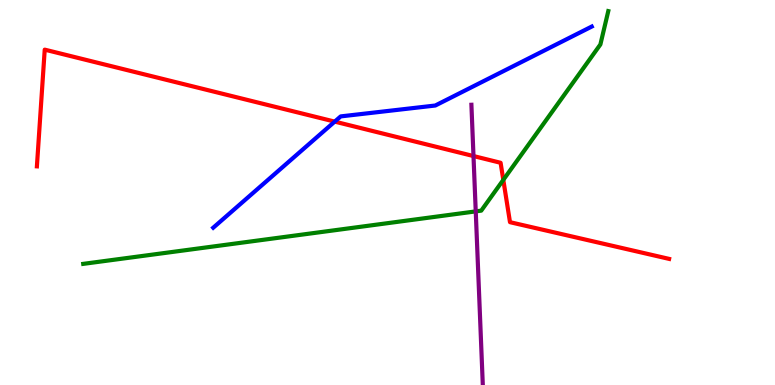[{'lines': ['blue', 'red'], 'intersections': [{'x': 4.32, 'y': 6.84}]}, {'lines': ['green', 'red'], 'intersections': [{'x': 6.49, 'y': 5.33}]}, {'lines': ['purple', 'red'], 'intersections': [{'x': 6.11, 'y': 5.95}]}, {'lines': ['blue', 'green'], 'intersections': []}, {'lines': ['blue', 'purple'], 'intersections': []}, {'lines': ['green', 'purple'], 'intersections': [{'x': 6.14, 'y': 4.51}]}]